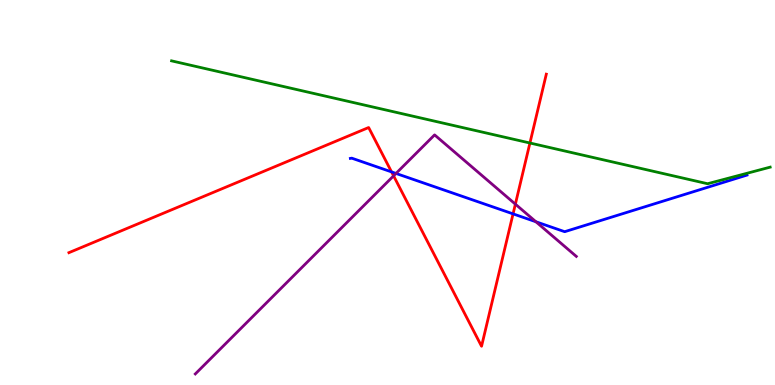[{'lines': ['blue', 'red'], 'intersections': [{'x': 5.05, 'y': 5.53}, {'x': 6.62, 'y': 4.44}]}, {'lines': ['green', 'red'], 'intersections': [{'x': 6.84, 'y': 6.29}]}, {'lines': ['purple', 'red'], 'intersections': [{'x': 5.08, 'y': 5.43}, {'x': 6.65, 'y': 4.7}]}, {'lines': ['blue', 'green'], 'intersections': []}, {'lines': ['blue', 'purple'], 'intersections': [{'x': 5.11, 'y': 5.5}, {'x': 6.92, 'y': 4.24}]}, {'lines': ['green', 'purple'], 'intersections': []}]